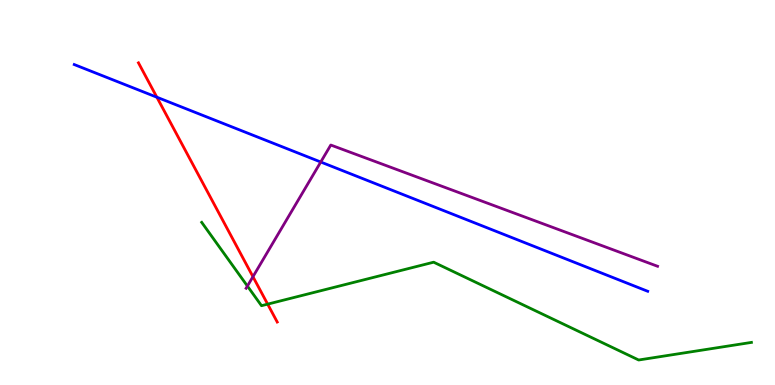[{'lines': ['blue', 'red'], 'intersections': [{'x': 2.02, 'y': 7.47}]}, {'lines': ['green', 'red'], 'intersections': [{'x': 3.45, 'y': 2.1}]}, {'lines': ['purple', 'red'], 'intersections': [{'x': 3.26, 'y': 2.81}]}, {'lines': ['blue', 'green'], 'intersections': []}, {'lines': ['blue', 'purple'], 'intersections': [{'x': 4.14, 'y': 5.79}]}, {'lines': ['green', 'purple'], 'intersections': [{'x': 3.19, 'y': 2.57}]}]